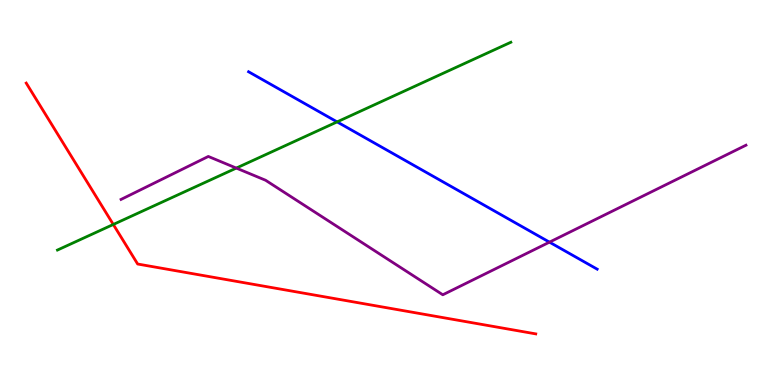[{'lines': ['blue', 'red'], 'intersections': []}, {'lines': ['green', 'red'], 'intersections': [{'x': 1.46, 'y': 4.17}]}, {'lines': ['purple', 'red'], 'intersections': []}, {'lines': ['blue', 'green'], 'intersections': [{'x': 4.35, 'y': 6.83}]}, {'lines': ['blue', 'purple'], 'intersections': [{'x': 7.09, 'y': 3.71}]}, {'lines': ['green', 'purple'], 'intersections': [{'x': 3.05, 'y': 5.63}]}]